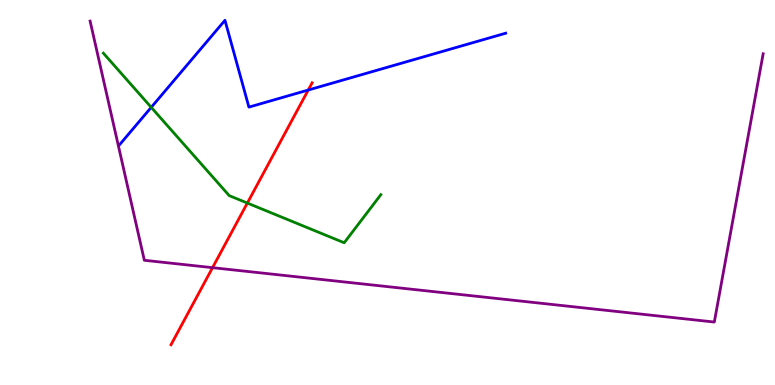[{'lines': ['blue', 'red'], 'intersections': [{'x': 3.98, 'y': 7.66}]}, {'lines': ['green', 'red'], 'intersections': [{'x': 3.19, 'y': 4.73}]}, {'lines': ['purple', 'red'], 'intersections': [{'x': 2.74, 'y': 3.05}]}, {'lines': ['blue', 'green'], 'intersections': [{'x': 1.95, 'y': 7.21}]}, {'lines': ['blue', 'purple'], 'intersections': []}, {'lines': ['green', 'purple'], 'intersections': []}]